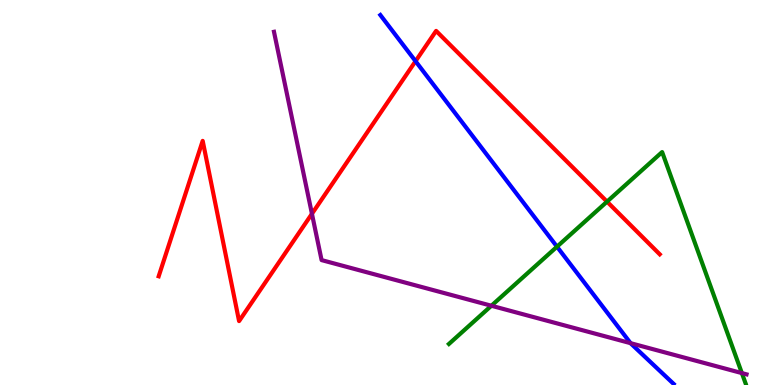[{'lines': ['blue', 'red'], 'intersections': [{'x': 5.36, 'y': 8.41}]}, {'lines': ['green', 'red'], 'intersections': [{'x': 7.83, 'y': 4.76}]}, {'lines': ['purple', 'red'], 'intersections': [{'x': 4.02, 'y': 4.45}]}, {'lines': ['blue', 'green'], 'intersections': [{'x': 7.19, 'y': 3.59}]}, {'lines': ['blue', 'purple'], 'intersections': [{'x': 8.14, 'y': 1.09}]}, {'lines': ['green', 'purple'], 'intersections': [{'x': 6.34, 'y': 2.06}, {'x': 9.57, 'y': 0.309}]}]